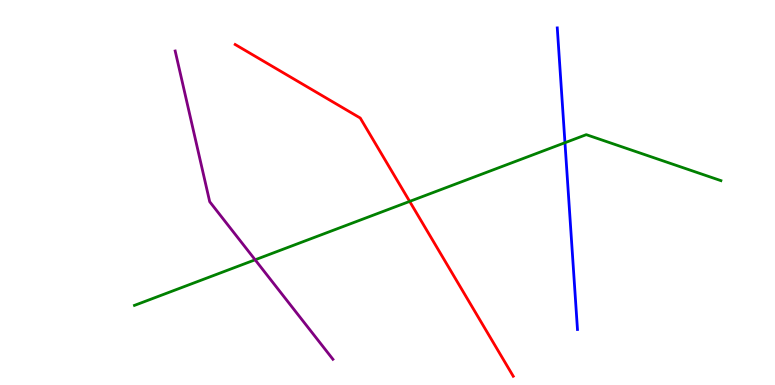[{'lines': ['blue', 'red'], 'intersections': []}, {'lines': ['green', 'red'], 'intersections': [{'x': 5.29, 'y': 4.77}]}, {'lines': ['purple', 'red'], 'intersections': []}, {'lines': ['blue', 'green'], 'intersections': [{'x': 7.29, 'y': 6.29}]}, {'lines': ['blue', 'purple'], 'intersections': []}, {'lines': ['green', 'purple'], 'intersections': [{'x': 3.29, 'y': 3.25}]}]